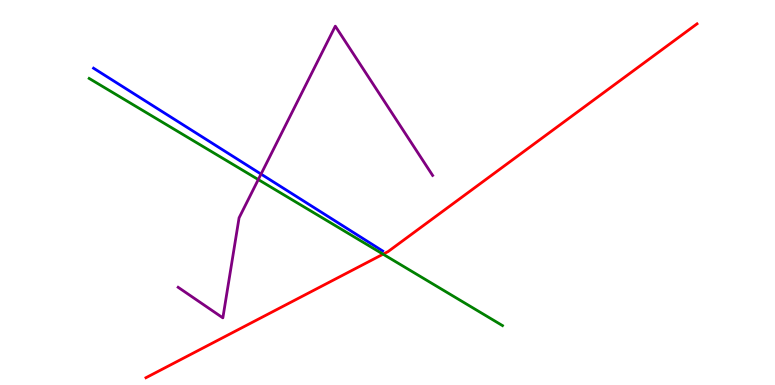[{'lines': ['blue', 'red'], 'intersections': []}, {'lines': ['green', 'red'], 'intersections': [{'x': 4.94, 'y': 3.4}]}, {'lines': ['purple', 'red'], 'intersections': []}, {'lines': ['blue', 'green'], 'intersections': []}, {'lines': ['blue', 'purple'], 'intersections': [{'x': 3.37, 'y': 5.48}]}, {'lines': ['green', 'purple'], 'intersections': [{'x': 3.33, 'y': 5.34}]}]